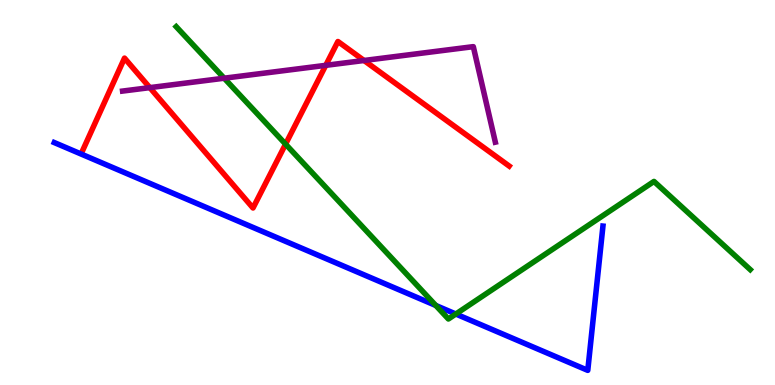[{'lines': ['blue', 'red'], 'intersections': []}, {'lines': ['green', 'red'], 'intersections': [{'x': 3.68, 'y': 6.26}]}, {'lines': ['purple', 'red'], 'intersections': [{'x': 1.93, 'y': 7.72}, {'x': 4.2, 'y': 8.3}, {'x': 4.7, 'y': 8.43}]}, {'lines': ['blue', 'green'], 'intersections': [{'x': 5.62, 'y': 2.07}, {'x': 5.88, 'y': 1.84}]}, {'lines': ['blue', 'purple'], 'intersections': []}, {'lines': ['green', 'purple'], 'intersections': [{'x': 2.89, 'y': 7.97}]}]